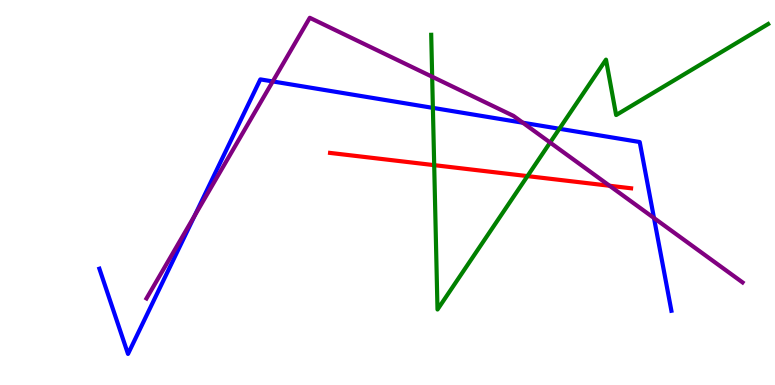[{'lines': ['blue', 'red'], 'intersections': []}, {'lines': ['green', 'red'], 'intersections': [{'x': 5.6, 'y': 5.71}, {'x': 6.81, 'y': 5.43}]}, {'lines': ['purple', 'red'], 'intersections': [{'x': 7.87, 'y': 5.18}]}, {'lines': ['blue', 'green'], 'intersections': [{'x': 5.59, 'y': 7.2}, {'x': 7.22, 'y': 6.66}]}, {'lines': ['blue', 'purple'], 'intersections': [{'x': 2.51, 'y': 4.4}, {'x': 3.52, 'y': 7.88}, {'x': 6.75, 'y': 6.81}, {'x': 8.44, 'y': 4.34}]}, {'lines': ['green', 'purple'], 'intersections': [{'x': 5.58, 'y': 8.01}, {'x': 7.1, 'y': 6.3}]}]